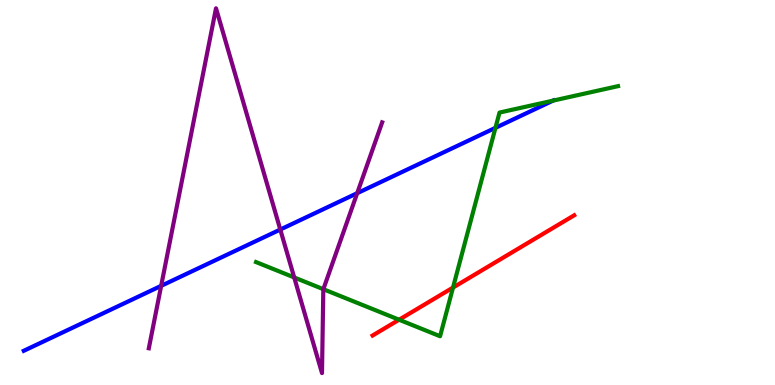[{'lines': ['blue', 'red'], 'intersections': []}, {'lines': ['green', 'red'], 'intersections': [{'x': 5.15, 'y': 1.7}, {'x': 5.85, 'y': 2.53}]}, {'lines': ['purple', 'red'], 'intersections': []}, {'lines': ['blue', 'green'], 'intersections': [{'x': 6.39, 'y': 6.68}, {'x': 7.14, 'y': 7.39}]}, {'lines': ['blue', 'purple'], 'intersections': [{'x': 2.08, 'y': 2.58}, {'x': 3.62, 'y': 4.04}, {'x': 4.61, 'y': 4.98}]}, {'lines': ['green', 'purple'], 'intersections': [{'x': 3.8, 'y': 2.79}, {'x': 4.17, 'y': 2.49}]}]